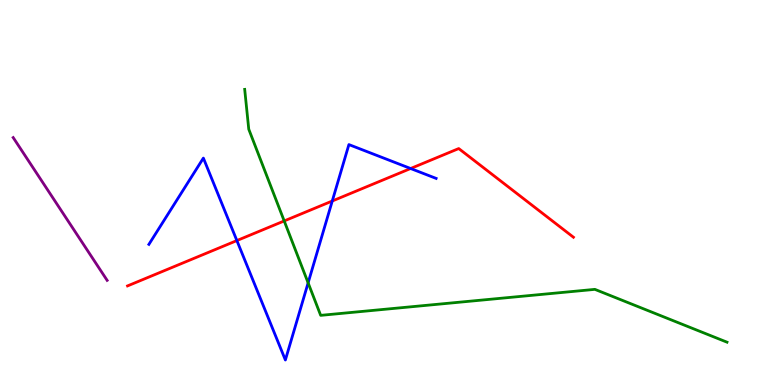[{'lines': ['blue', 'red'], 'intersections': [{'x': 3.06, 'y': 3.75}, {'x': 4.29, 'y': 4.78}, {'x': 5.3, 'y': 5.62}]}, {'lines': ['green', 'red'], 'intersections': [{'x': 3.67, 'y': 4.26}]}, {'lines': ['purple', 'red'], 'intersections': []}, {'lines': ['blue', 'green'], 'intersections': [{'x': 3.98, 'y': 2.65}]}, {'lines': ['blue', 'purple'], 'intersections': []}, {'lines': ['green', 'purple'], 'intersections': []}]